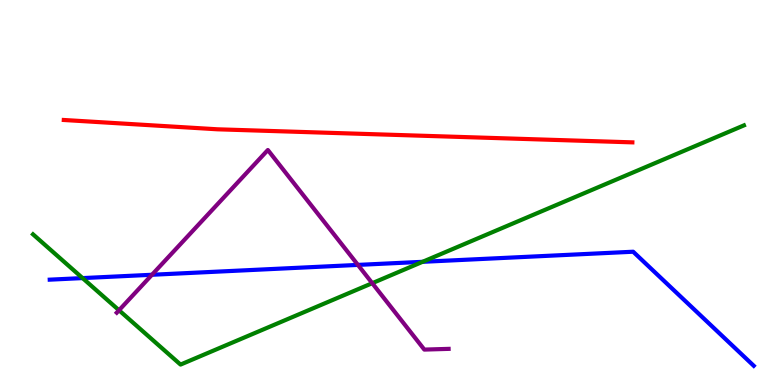[{'lines': ['blue', 'red'], 'intersections': []}, {'lines': ['green', 'red'], 'intersections': []}, {'lines': ['purple', 'red'], 'intersections': []}, {'lines': ['blue', 'green'], 'intersections': [{'x': 1.07, 'y': 2.78}, {'x': 5.45, 'y': 3.2}]}, {'lines': ['blue', 'purple'], 'intersections': [{'x': 1.96, 'y': 2.86}, {'x': 4.62, 'y': 3.12}]}, {'lines': ['green', 'purple'], 'intersections': [{'x': 1.54, 'y': 1.94}, {'x': 4.8, 'y': 2.64}]}]